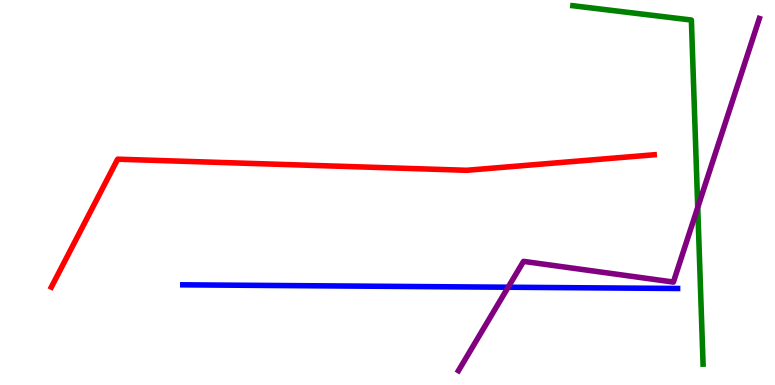[{'lines': ['blue', 'red'], 'intersections': []}, {'lines': ['green', 'red'], 'intersections': []}, {'lines': ['purple', 'red'], 'intersections': []}, {'lines': ['blue', 'green'], 'intersections': []}, {'lines': ['blue', 'purple'], 'intersections': [{'x': 6.56, 'y': 2.54}]}, {'lines': ['green', 'purple'], 'intersections': [{'x': 9.0, 'y': 4.61}]}]